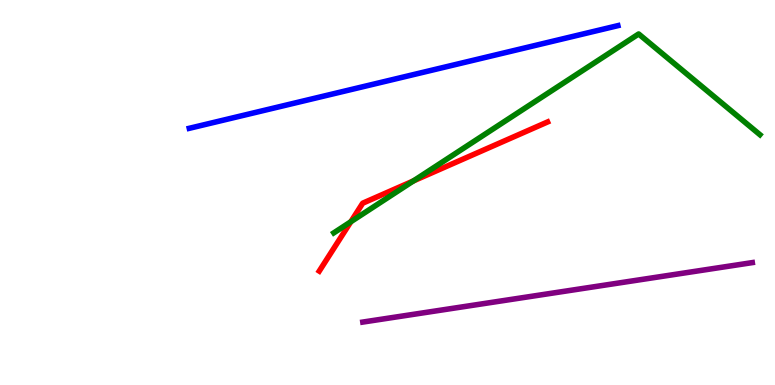[{'lines': ['blue', 'red'], 'intersections': []}, {'lines': ['green', 'red'], 'intersections': [{'x': 4.53, 'y': 4.24}, {'x': 5.33, 'y': 5.3}]}, {'lines': ['purple', 'red'], 'intersections': []}, {'lines': ['blue', 'green'], 'intersections': []}, {'lines': ['blue', 'purple'], 'intersections': []}, {'lines': ['green', 'purple'], 'intersections': []}]